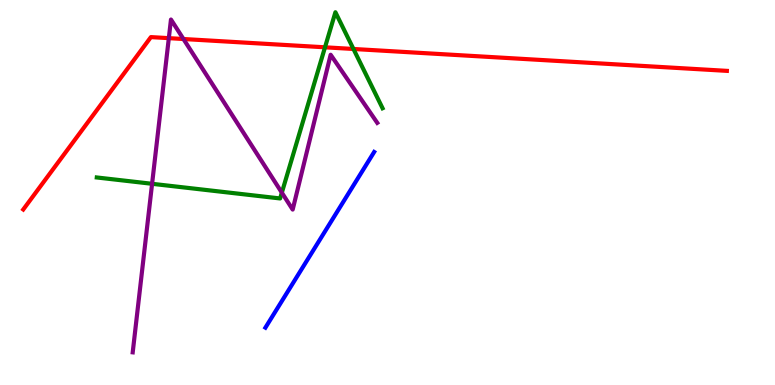[{'lines': ['blue', 'red'], 'intersections': []}, {'lines': ['green', 'red'], 'intersections': [{'x': 4.19, 'y': 8.77}, {'x': 4.56, 'y': 8.73}]}, {'lines': ['purple', 'red'], 'intersections': [{'x': 2.18, 'y': 9.01}, {'x': 2.37, 'y': 8.99}]}, {'lines': ['blue', 'green'], 'intersections': []}, {'lines': ['blue', 'purple'], 'intersections': []}, {'lines': ['green', 'purple'], 'intersections': [{'x': 1.96, 'y': 5.23}, {'x': 3.64, 'y': 5.0}]}]